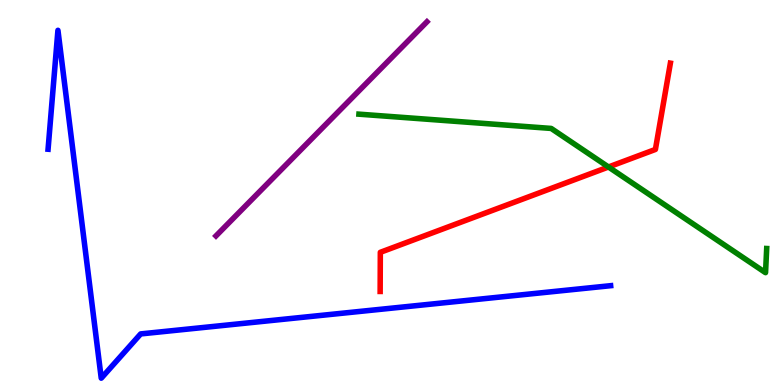[{'lines': ['blue', 'red'], 'intersections': []}, {'lines': ['green', 'red'], 'intersections': [{'x': 7.85, 'y': 5.66}]}, {'lines': ['purple', 'red'], 'intersections': []}, {'lines': ['blue', 'green'], 'intersections': []}, {'lines': ['blue', 'purple'], 'intersections': []}, {'lines': ['green', 'purple'], 'intersections': []}]